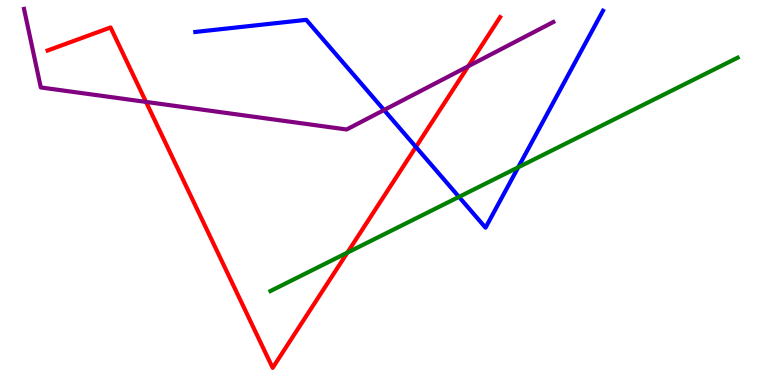[{'lines': ['blue', 'red'], 'intersections': [{'x': 5.37, 'y': 6.18}]}, {'lines': ['green', 'red'], 'intersections': [{'x': 4.48, 'y': 3.44}]}, {'lines': ['purple', 'red'], 'intersections': [{'x': 1.88, 'y': 7.35}, {'x': 6.04, 'y': 8.28}]}, {'lines': ['blue', 'green'], 'intersections': [{'x': 5.92, 'y': 4.89}, {'x': 6.69, 'y': 5.65}]}, {'lines': ['blue', 'purple'], 'intersections': [{'x': 4.96, 'y': 7.14}]}, {'lines': ['green', 'purple'], 'intersections': []}]